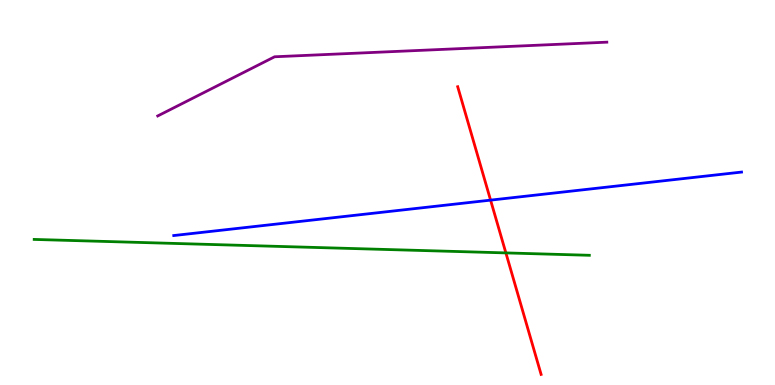[{'lines': ['blue', 'red'], 'intersections': [{'x': 6.33, 'y': 4.8}]}, {'lines': ['green', 'red'], 'intersections': [{'x': 6.53, 'y': 3.43}]}, {'lines': ['purple', 'red'], 'intersections': []}, {'lines': ['blue', 'green'], 'intersections': []}, {'lines': ['blue', 'purple'], 'intersections': []}, {'lines': ['green', 'purple'], 'intersections': []}]